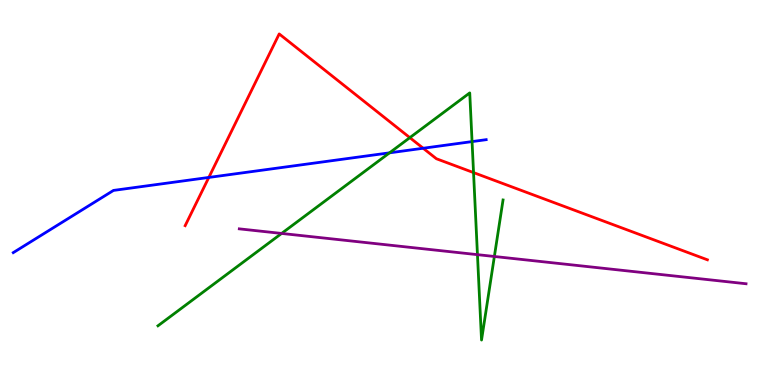[{'lines': ['blue', 'red'], 'intersections': [{'x': 2.69, 'y': 5.39}, {'x': 5.46, 'y': 6.15}]}, {'lines': ['green', 'red'], 'intersections': [{'x': 5.29, 'y': 6.42}, {'x': 6.11, 'y': 5.52}]}, {'lines': ['purple', 'red'], 'intersections': []}, {'lines': ['blue', 'green'], 'intersections': [{'x': 5.03, 'y': 6.03}, {'x': 6.09, 'y': 6.32}]}, {'lines': ['blue', 'purple'], 'intersections': []}, {'lines': ['green', 'purple'], 'intersections': [{'x': 3.63, 'y': 3.94}, {'x': 6.16, 'y': 3.39}, {'x': 6.38, 'y': 3.34}]}]